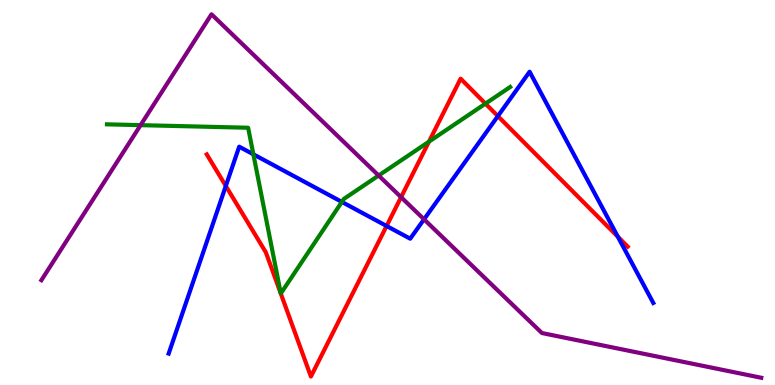[{'lines': ['blue', 'red'], 'intersections': [{'x': 2.91, 'y': 5.17}, {'x': 4.99, 'y': 4.13}, {'x': 6.42, 'y': 6.98}, {'x': 7.97, 'y': 3.85}]}, {'lines': ['green', 'red'], 'intersections': [{'x': 5.54, 'y': 6.32}, {'x': 6.26, 'y': 7.31}]}, {'lines': ['purple', 'red'], 'intersections': [{'x': 5.18, 'y': 4.88}]}, {'lines': ['blue', 'green'], 'intersections': [{'x': 3.27, 'y': 5.99}, {'x': 4.41, 'y': 4.76}]}, {'lines': ['blue', 'purple'], 'intersections': [{'x': 5.47, 'y': 4.3}]}, {'lines': ['green', 'purple'], 'intersections': [{'x': 1.81, 'y': 6.75}, {'x': 4.89, 'y': 5.44}]}]